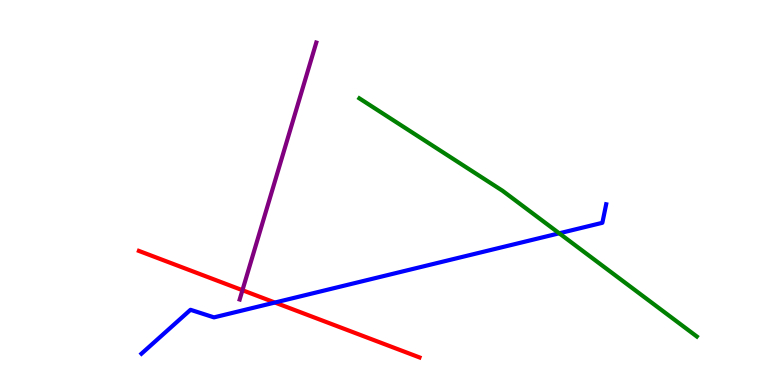[{'lines': ['blue', 'red'], 'intersections': [{'x': 3.55, 'y': 2.14}]}, {'lines': ['green', 'red'], 'intersections': []}, {'lines': ['purple', 'red'], 'intersections': [{'x': 3.13, 'y': 2.46}]}, {'lines': ['blue', 'green'], 'intersections': [{'x': 7.22, 'y': 3.94}]}, {'lines': ['blue', 'purple'], 'intersections': []}, {'lines': ['green', 'purple'], 'intersections': []}]